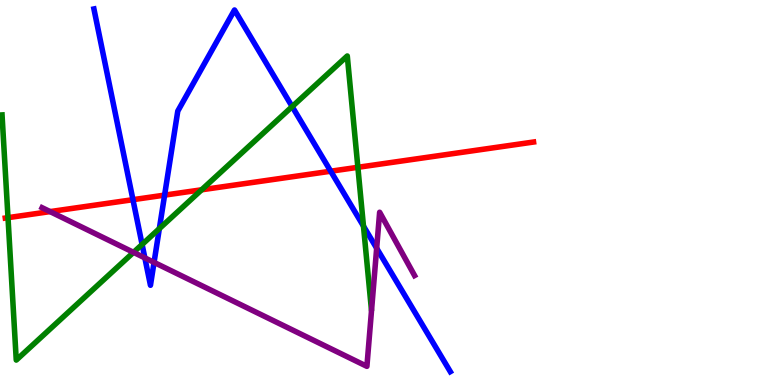[{'lines': ['blue', 'red'], 'intersections': [{'x': 1.72, 'y': 4.81}, {'x': 2.12, 'y': 4.93}, {'x': 4.27, 'y': 5.55}]}, {'lines': ['green', 'red'], 'intersections': [{'x': 0.103, 'y': 4.35}, {'x': 2.6, 'y': 5.07}, {'x': 4.62, 'y': 5.65}]}, {'lines': ['purple', 'red'], 'intersections': [{'x': 0.646, 'y': 4.5}]}, {'lines': ['blue', 'green'], 'intersections': [{'x': 1.83, 'y': 3.65}, {'x': 2.06, 'y': 4.06}, {'x': 3.77, 'y': 7.23}, {'x': 4.69, 'y': 4.13}]}, {'lines': ['blue', 'purple'], 'intersections': [{'x': 1.87, 'y': 3.3}, {'x': 1.99, 'y': 3.18}, {'x': 4.86, 'y': 3.55}]}, {'lines': ['green', 'purple'], 'intersections': [{'x': 1.72, 'y': 3.45}]}]